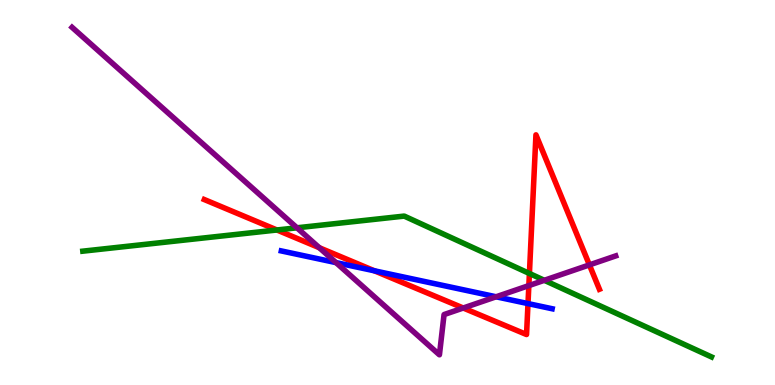[{'lines': ['blue', 'red'], 'intersections': [{'x': 4.83, 'y': 2.97}, {'x': 6.81, 'y': 2.11}]}, {'lines': ['green', 'red'], 'intersections': [{'x': 3.57, 'y': 4.03}, {'x': 6.83, 'y': 2.9}]}, {'lines': ['purple', 'red'], 'intersections': [{'x': 4.12, 'y': 3.57}, {'x': 5.98, 'y': 2.0}, {'x': 6.82, 'y': 2.58}, {'x': 7.61, 'y': 3.12}]}, {'lines': ['blue', 'green'], 'intersections': []}, {'lines': ['blue', 'purple'], 'intersections': [{'x': 4.34, 'y': 3.18}, {'x': 6.4, 'y': 2.29}]}, {'lines': ['green', 'purple'], 'intersections': [{'x': 3.83, 'y': 4.08}, {'x': 7.02, 'y': 2.72}]}]